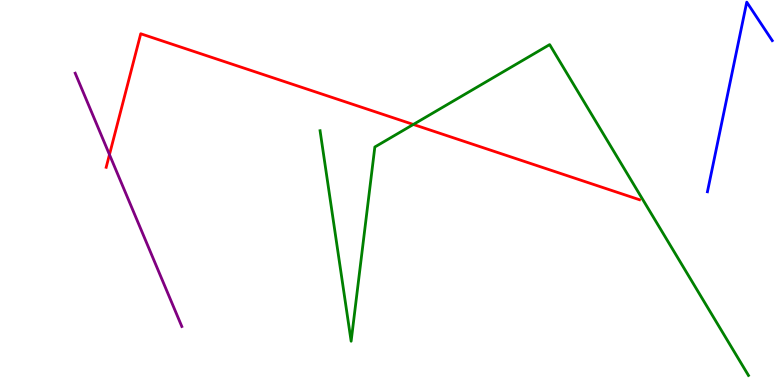[{'lines': ['blue', 'red'], 'intersections': []}, {'lines': ['green', 'red'], 'intersections': [{'x': 5.33, 'y': 6.77}]}, {'lines': ['purple', 'red'], 'intersections': [{'x': 1.41, 'y': 5.98}]}, {'lines': ['blue', 'green'], 'intersections': []}, {'lines': ['blue', 'purple'], 'intersections': []}, {'lines': ['green', 'purple'], 'intersections': []}]